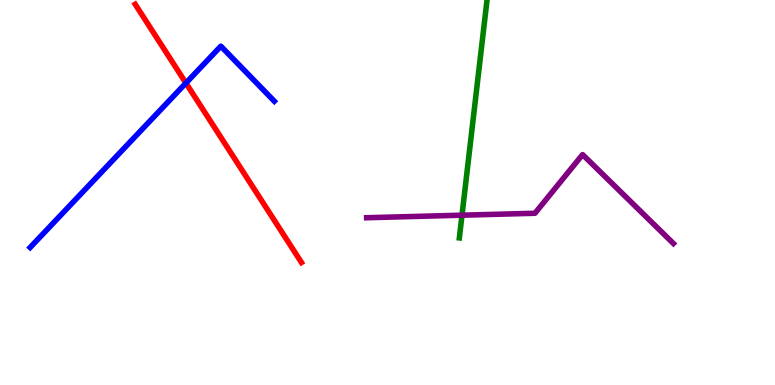[{'lines': ['blue', 'red'], 'intersections': [{'x': 2.4, 'y': 7.84}]}, {'lines': ['green', 'red'], 'intersections': []}, {'lines': ['purple', 'red'], 'intersections': []}, {'lines': ['blue', 'green'], 'intersections': []}, {'lines': ['blue', 'purple'], 'intersections': []}, {'lines': ['green', 'purple'], 'intersections': [{'x': 5.96, 'y': 4.41}]}]